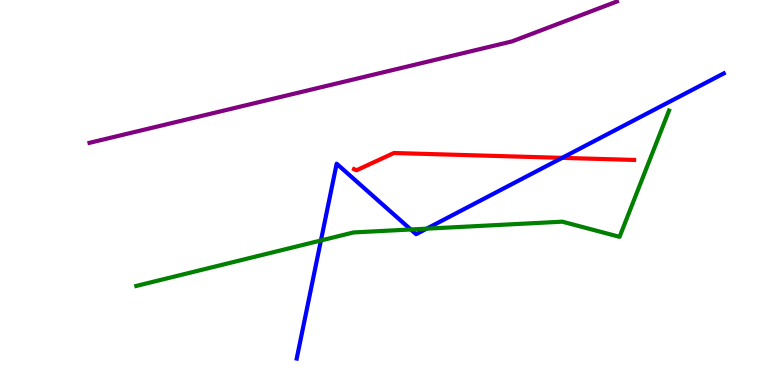[{'lines': ['blue', 'red'], 'intersections': [{'x': 7.25, 'y': 5.9}]}, {'lines': ['green', 'red'], 'intersections': []}, {'lines': ['purple', 'red'], 'intersections': []}, {'lines': ['blue', 'green'], 'intersections': [{'x': 4.14, 'y': 3.75}, {'x': 5.3, 'y': 4.04}, {'x': 5.51, 'y': 4.06}]}, {'lines': ['blue', 'purple'], 'intersections': []}, {'lines': ['green', 'purple'], 'intersections': []}]